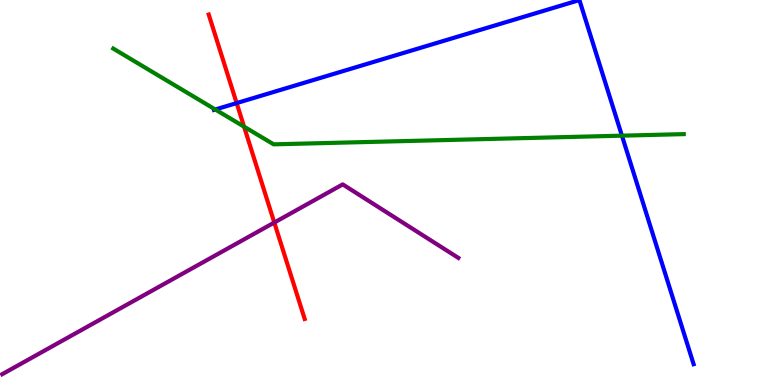[{'lines': ['blue', 'red'], 'intersections': [{'x': 3.05, 'y': 7.32}]}, {'lines': ['green', 'red'], 'intersections': [{'x': 3.15, 'y': 6.71}]}, {'lines': ['purple', 'red'], 'intersections': [{'x': 3.54, 'y': 4.22}]}, {'lines': ['blue', 'green'], 'intersections': [{'x': 2.78, 'y': 7.16}, {'x': 8.02, 'y': 6.48}]}, {'lines': ['blue', 'purple'], 'intersections': []}, {'lines': ['green', 'purple'], 'intersections': []}]